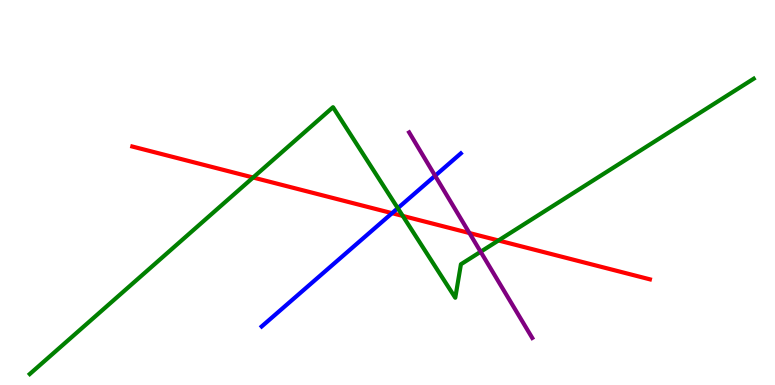[{'lines': ['blue', 'red'], 'intersections': [{'x': 5.06, 'y': 4.46}]}, {'lines': ['green', 'red'], 'intersections': [{'x': 3.27, 'y': 5.39}, {'x': 5.2, 'y': 4.39}, {'x': 6.43, 'y': 3.75}]}, {'lines': ['purple', 'red'], 'intersections': [{'x': 6.06, 'y': 3.95}]}, {'lines': ['blue', 'green'], 'intersections': [{'x': 5.13, 'y': 4.59}]}, {'lines': ['blue', 'purple'], 'intersections': [{'x': 5.61, 'y': 5.43}]}, {'lines': ['green', 'purple'], 'intersections': [{'x': 6.2, 'y': 3.46}]}]